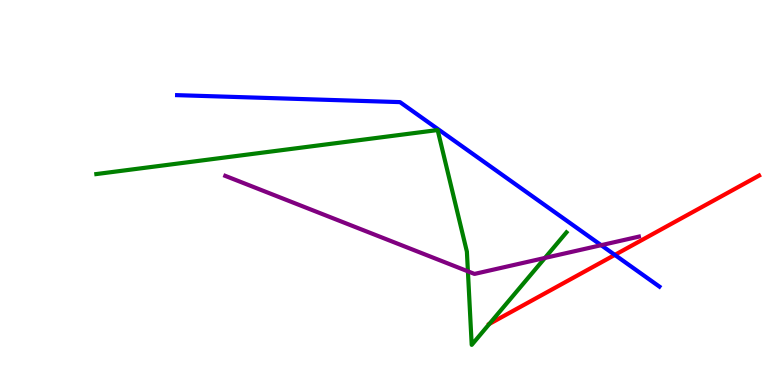[{'lines': ['blue', 'red'], 'intersections': [{'x': 7.93, 'y': 3.38}]}, {'lines': ['green', 'red'], 'intersections': [{'x': 6.31, 'y': 1.59}]}, {'lines': ['purple', 'red'], 'intersections': []}, {'lines': ['blue', 'green'], 'intersections': []}, {'lines': ['blue', 'purple'], 'intersections': [{'x': 7.76, 'y': 3.63}]}, {'lines': ['green', 'purple'], 'intersections': [{'x': 6.04, 'y': 2.95}, {'x': 7.03, 'y': 3.3}]}]